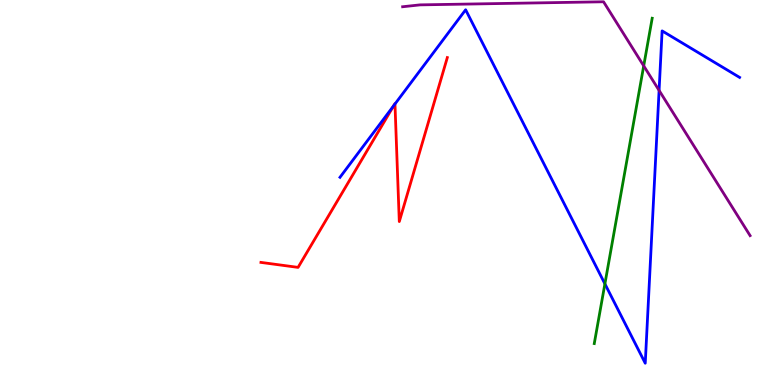[{'lines': ['blue', 'red'], 'intersections': [{'x': 5.08, 'y': 7.26}, {'x': 5.1, 'y': 7.3}]}, {'lines': ['green', 'red'], 'intersections': []}, {'lines': ['purple', 'red'], 'intersections': []}, {'lines': ['blue', 'green'], 'intersections': [{'x': 7.81, 'y': 2.63}]}, {'lines': ['blue', 'purple'], 'intersections': [{'x': 8.5, 'y': 7.65}]}, {'lines': ['green', 'purple'], 'intersections': [{'x': 8.31, 'y': 8.29}]}]